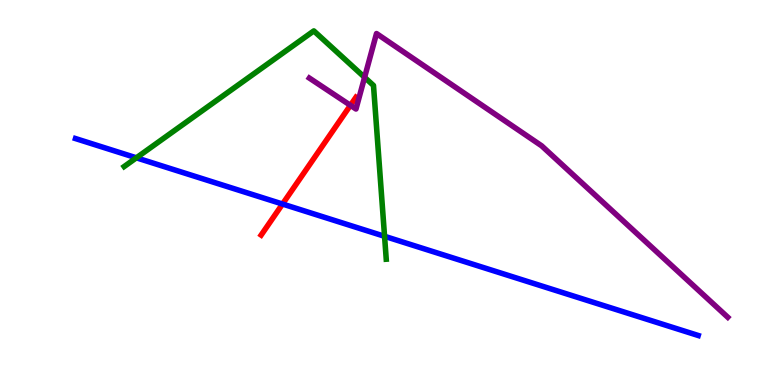[{'lines': ['blue', 'red'], 'intersections': [{'x': 3.65, 'y': 4.7}]}, {'lines': ['green', 'red'], 'intersections': []}, {'lines': ['purple', 'red'], 'intersections': [{'x': 4.52, 'y': 7.26}]}, {'lines': ['blue', 'green'], 'intersections': [{'x': 1.76, 'y': 5.9}, {'x': 4.96, 'y': 3.86}]}, {'lines': ['blue', 'purple'], 'intersections': []}, {'lines': ['green', 'purple'], 'intersections': [{'x': 4.7, 'y': 7.99}]}]